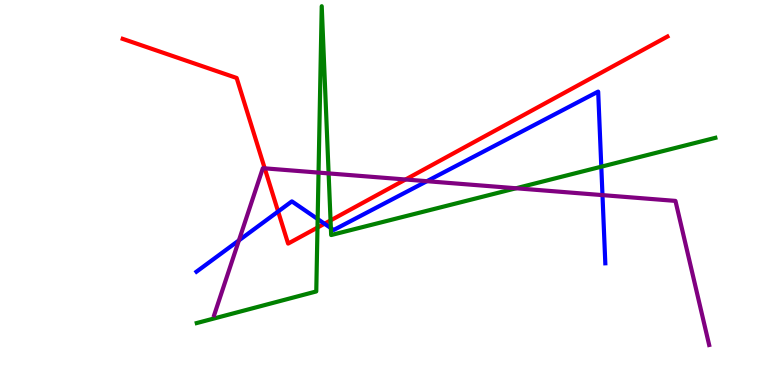[{'lines': ['blue', 'red'], 'intersections': [{'x': 3.59, 'y': 4.51}, {'x': 4.19, 'y': 4.19}]}, {'lines': ['green', 'red'], 'intersections': [{'x': 4.1, 'y': 4.09}, {'x': 4.27, 'y': 4.27}]}, {'lines': ['purple', 'red'], 'intersections': [{'x': 3.42, 'y': 5.63}, {'x': 5.23, 'y': 5.34}]}, {'lines': ['blue', 'green'], 'intersections': [{'x': 4.1, 'y': 4.31}, {'x': 4.27, 'y': 4.08}, {'x': 7.76, 'y': 5.67}]}, {'lines': ['blue', 'purple'], 'intersections': [{'x': 3.08, 'y': 3.76}, {'x': 5.51, 'y': 5.29}, {'x': 7.77, 'y': 4.93}]}, {'lines': ['green', 'purple'], 'intersections': [{'x': 4.11, 'y': 5.52}, {'x': 4.24, 'y': 5.5}, {'x': 6.66, 'y': 5.11}]}]